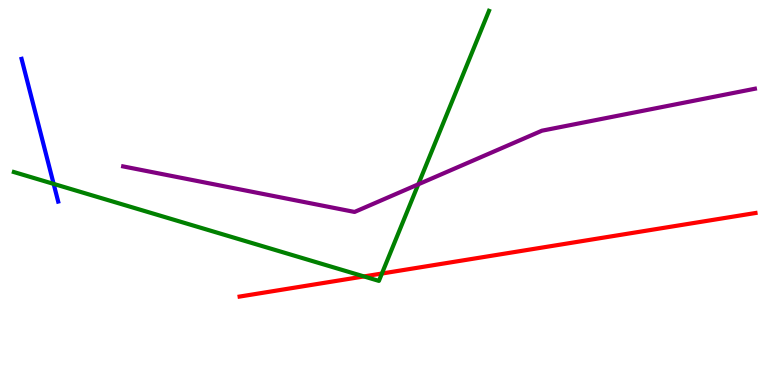[{'lines': ['blue', 'red'], 'intersections': []}, {'lines': ['green', 'red'], 'intersections': [{'x': 4.7, 'y': 2.82}, {'x': 4.93, 'y': 2.9}]}, {'lines': ['purple', 'red'], 'intersections': []}, {'lines': ['blue', 'green'], 'intersections': [{'x': 0.692, 'y': 5.22}]}, {'lines': ['blue', 'purple'], 'intersections': []}, {'lines': ['green', 'purple'], 'intersections': [{'x': 5.4, 'y': 5.21}]}]